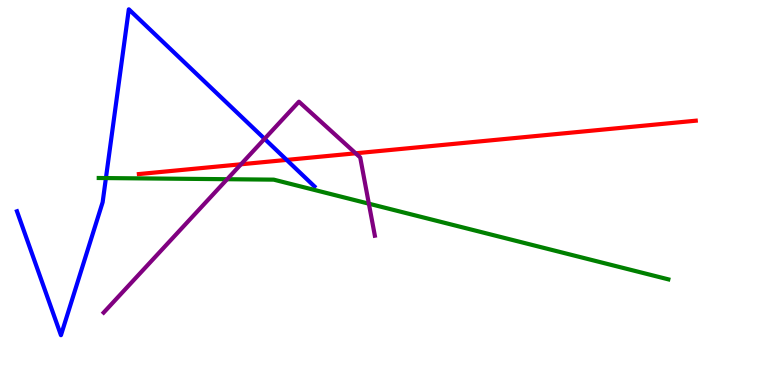[{'lines': ['blue', 'red'], 'intersections': [{'x': 3.7, 'y': 5.85}]}, {'lines': ['green', 'red'], 'intersections': []}, {'lines': ['purple', 'red'], 'intersections': [{'x': 3.11, 'y': 5.73}, {'x': 4.59, 'y': 6.02}]}, {'lines': ['blue', 'green'], 'intersections': [{'x': 1.37, 'y': 5.37}]}, {'lines': ['blue', 'purple'], 'intersections': [{'x': 3.41, 'y': 6.39}]}, {'lines': ['green', 'purple'], 'intersections': [{'x': 2.93, 'y': 5.35}, {'x': 4.76, 'y': 4.71}]}]